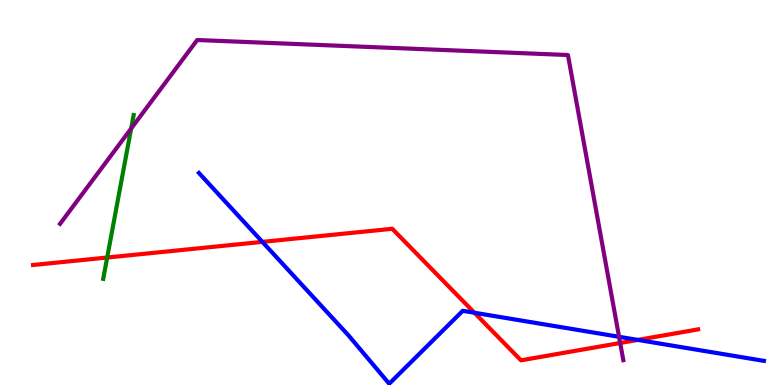[{'lines': ['blue', 'red'], 'intersections': [{'x': 3.39, 'y': 3.72}, {'x': 6.12, 'y': 1.88}, {'x': 8.23, 'y': 1.17}]}, {'lines': ['green', 'red'], 'intersections': [{'x': 1.38, 'y': 3.31}]}, {'lines': ['purple', 'red'], 'intersections': [{'x': 8.0, 'y': 1.09}]}, {'lines': ['blue', 'green'], 'intersections': []}, {'lines': ['blue', 'purple'], 'intersections': [{'x': 7.99, 'y': 1.25}]}, {'lines': ['green', 'purple'], 'intersections': [{'x': 1.69, 'y': 6.66}]}]